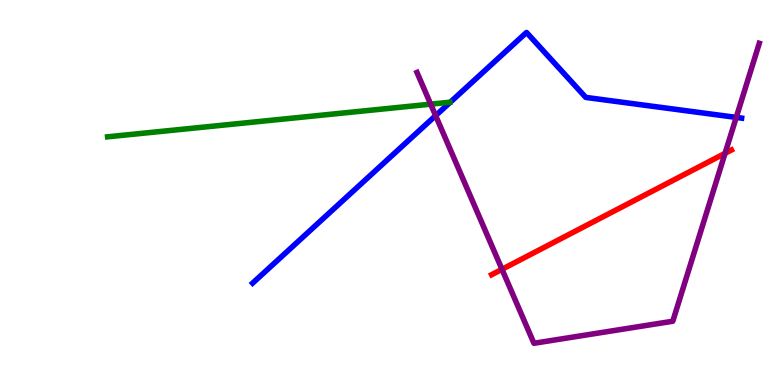[{'lines': ['blue', 'red'], 'intersections': []}, {'lines': ['green', 'red'], 'intersections': []}, {'lines': ['purple', 'red'], 'intersections': [{'x': 6.48, 'y': 3.0}, {'x': 9.36, 'y': 6.02}]}, {'lines': ['blue', 'green'], 'intersections': []}, {'lines': ['blue', 'purple'], 'intersections': [{'x': 5.62, 'y': 7.0}, {'x': 9.5, 'y': 6.95}]}, {'lines': ['green', 'purple'], 'intersections': [{'x': 5.56, 'y': 7.29}]}]